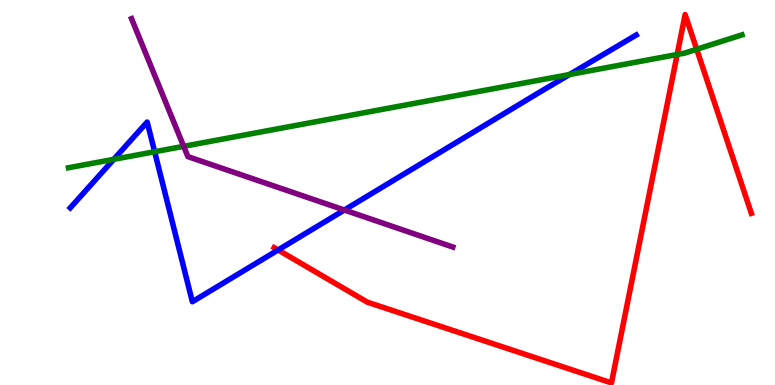[{'lines': ['blue', 'red'], 'intersections': [{'x': 3.59, 'y': 3.51}]}, {'lines': ['green', 'red'], 'intersections': [{'x': 8.74, 'y': 8.58}, {'x': 8.99, 'y': 8.72}]}, {'lines': ['purple', 'red'], 'intersections': []}, {'lines': ['blue', 'green'], 'intersections': [{'x': 1.47, 'y': 5.86}, {'x': 2.0, 'y': 6.06}, {'x': 7.35, 'y': 8.06}]}, {'lines': ['blue', 'purple'], 'intersections': [{'x': 4.44, 'y': 4.55}]}, {'lines': ['green', 'purple'], 'intersections': [{'x': 2.37, 'y': 6.2}]}]